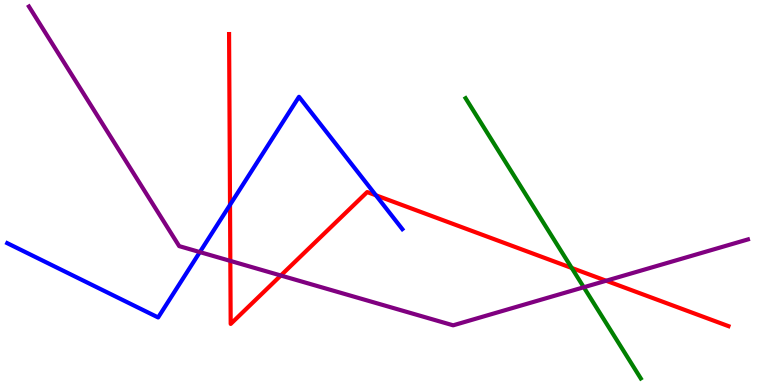[{'lines': ['blue', 'red'], 'intersections': [{'x': 2.97, 'y': 4.68}, {'x': 4.85, 'y': 4.93}]}, {'lines': ['green', 'red'], 'intersections': [{'x': 7.38, 'y': 3.04}]}, {'lines': ['purple', 'red'], 'intersections': [{'x': 2.97, 'y': 3.22}, {'x': 3.62, 'y': 2.84}, {'x': 7.82, 'y': 2.71}]}, {'lines': ['blue', 'green'], 'intersections': []}, {'lines': ['blue', 'purple'], 'intersections': [{'x': 2.58, 'y': 3.45}]}, {'lines': ['green', 'purple'], 'intersections': [{'x': 7.53, 'y': 2.54}]}]